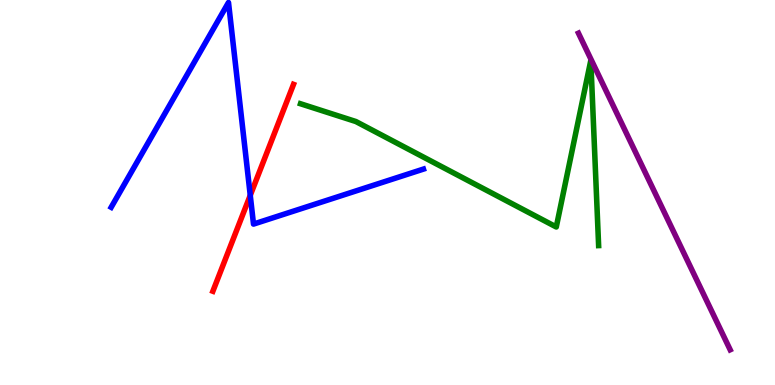[{'lines': ['blue', 'red'], 'intersections': [{'x': 3.23, 'y': 4.93}]}, {'lines': ['green', 'red'], 'intersections': []}, {'lines': ['purple', 'red'], 'intersections': []}, {'lines': ['blue', 'green'], 'intersections': []}, {'lines': ['blue', 'purple'], 'intersections': []}, {'lines': ['green', 'purple'], 'intersections': []}]